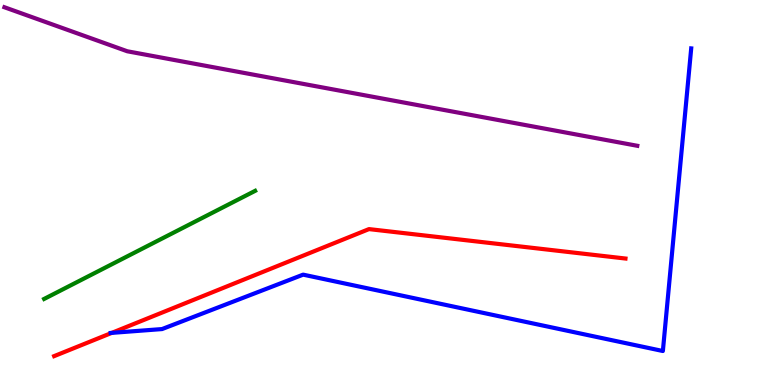[{'lines': ['blue', 'red'], 'intersections': [{'x': 1.44, 'y': 1.35}]}, {'lines': ['green', 'red'], 'intersections': []}, {'lines': ['purple', 'red'], 'intersections': []}, {'lines': ['blue', 'green'], 'intersections': []}, {'lines': ['blue', 'purple'], 'intersections': []}, {'lines': ['green', 'purple'], 'intersections': []}]